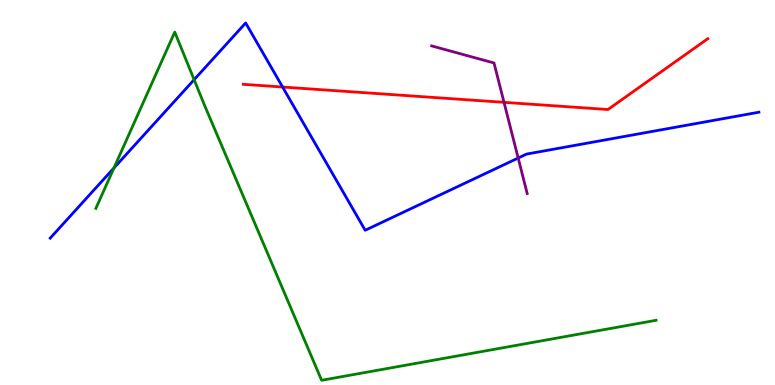[{'lines': ['blue', 'red'], 'intersections': [{'x': 3.65, 'y': 7.74}]}, {'lines': ['green', 'red'], 'intersections': []}, {'lines': ['purple', 'red'], 'intersections': [{'x': 6.5, 'y': 7.34}]}, {'lines': ['blue', 'green'], 'intersections': [{'x': 1.47, 'y': 5.64}, {'x': 2.5, 'y': 7.93}]}, {'lines': ['blue', 'purple'], 'intersections': [{'x': 6.69, 'y': 5.9}]}, {'lines': ['green', 'purple'], 'intersections': []}]